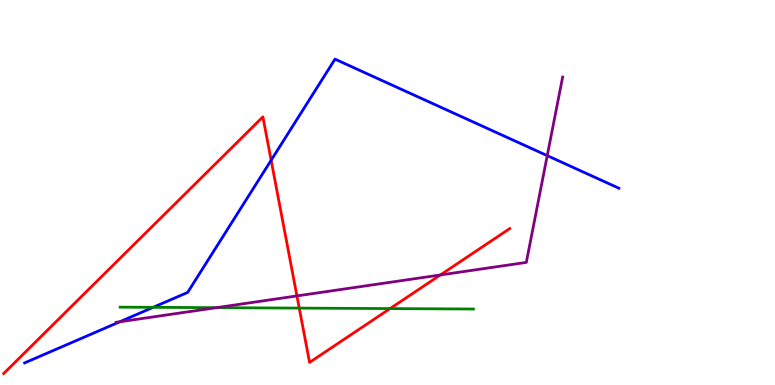[{'lines': ['blue', 'red'], 'intersections': [{'x': 3.5, 'y': 5.84}]}, {'lines': ['green', 'red'], 'intersections': [{'x': 3.86, 'y': 2.0}, {'x': 5.03, 'y': 1.98}]}, {'lines': ['purple', 'red'], 'intersections': [{'x': 3.83, 'y': 2.31}, {'x': 5.68, 'y': 2.86}]}, {'lines': ['blue', 'green'], 'intersections': [{'x': 1.98, 'y': 2.02}]}, {'lines': ['blue', 'purple'], 'intersections': [{'x': 1.54, 'y': 1.64}, {'x': 7.06, 'y': 5.96}]}, {'lines': ['green', 'purple'], 'intersections': [{'x': 2.79, 'y': 2.01}]}]